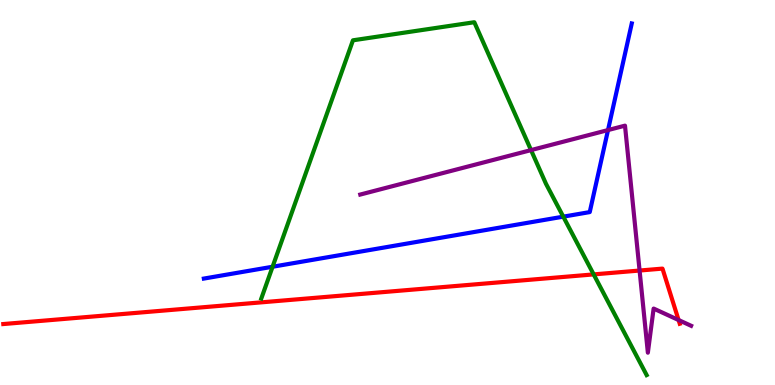[{'lines': ['blue', 'red'], 'intersections': []}, {'lines': ['green', 'red'], 'intersections': [{'x': 7.66, 'y': 2.87}]}, {'lines': ['purple', 'red'], 'intersections': [{'x': 8.25, 'y': 2.97}, {'x': 8.76, 'y': 1.69}]}, {'lines': ['blue', 'green'], 'intersections': [{'x': 3.52, 'y': 3.07}, {'x': 7.27, 'y': 4.37}]}, {'lines': ['blue', 'purple'], 'intersections': [{'x': 7.85, 'y': 6.62}]}, {'lines': ['green', 'purple'], 'intersections': [{'x': 6.85, 'y': 6.1}]}]